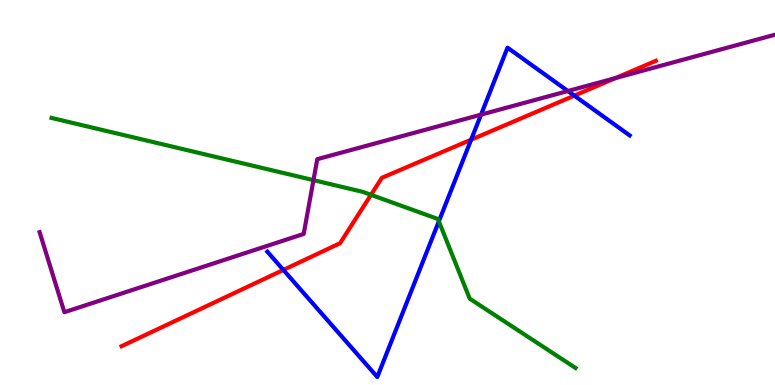[{'lines': ['blue', 'red'], 'intersections': [{'x': 3.66, 'y': 2.99}, {'x': 6.08, 'y': 6.37}, {'x': 7.41, 'y': 7.52}]}, {'lines': ['green', 'red'], 'intersections': [{'x': 4.79, 'y': 4.94}]}, {'lines': ['purple', 'red'], 'intersections': [{'x': 7.94, 'y': 7.97}]}, {'lines': ['blue', 'green'], 'intersections': [{'x': 5.66, 'y': 4.25}]}, {'lines': ['blue', 'purple'], 'intersections': [{'x': 6.21, 'y': 7.02}, {'x': 7.33, 'y': 7.64}]}, {'lines': ['green', 'purple'], 'intersections': [{'x': 4.04, 'y': 5.32}]}]